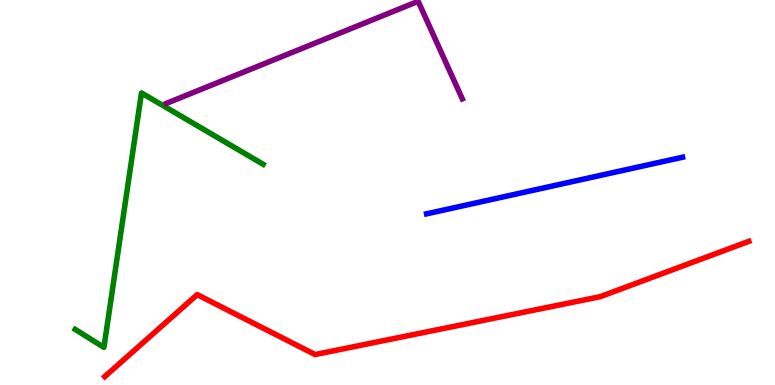[{'lines': ['blue', 'red'], 'intersections': []}, {'lines': ['green', 'red'], 'intersections': []}, {'lines': ['purple', 'red'], 'intersections': []}, {'lines': ['blue', 'green'], 'intersections': []}, {'lines': ['blue', 'purple'], 'intersections': []}, {'lines': ['green', 'purple'], 'intersections': []}]